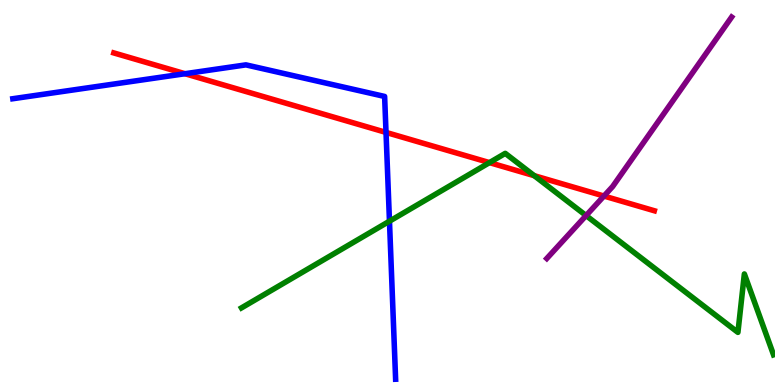[{'lines': ['blue', 'red'], 'intersections': [{'x': 2.39, 'y': 8.09}, {'x': 4.98, 'y': 6.56}]}, {'lines': ['green', 'red'], 'intersections': [{'x': 6.32, 'y': 5.78}, {'x': 6.89, 'y': 5.44}]}, {'lines': ['purple', 'red'], 'intersections': [{'x': 7.79, 'y': 4.91}]}, {'lines': ['blue', 'green'], 'intersections': [{'x': 5.03, 'y': 4.25}]}, {'lines': ['blue', 'purple'], 'intersections': []}, {'lines': ['green', 'purple'], 'intersections': [{'x': 7.56, 'y': 4.4}]}]